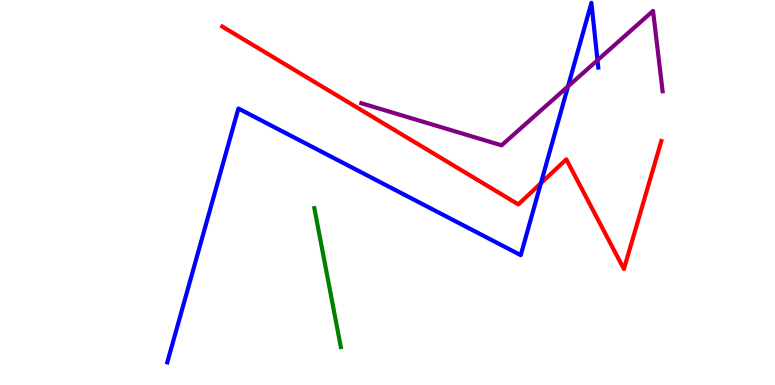[{'lines': ['blue', 'red'], 'intersections': [{'x': 6.98, 'y': 5.24}]}, {'lines': ['green', 'red'], 'intersections': []}, {'lines': ['purple', 'red'], 'intersections': []}, {'lines': ['blue', 'green'], 'intersections': []}, {'lines': ['blue', 'purple'], 'intersections': [{'x': 7.33, 'y': 7.76}, {'x': 7.71, 'y': 8.44}]}, {'lines': ['green', 'purple'], 'intersections': []}]